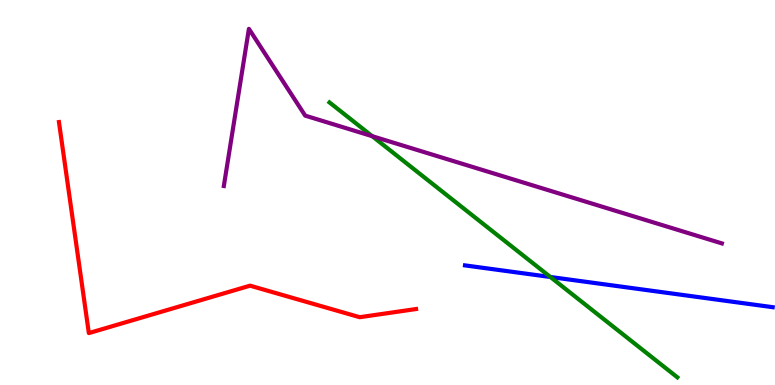[{'lines': ['blue', 'red'], 'intersections': []}, {'lines': ['green', 'red'], 'intersections': []}, {'lines': ['purple', 'red'], 'intersections': []}, {'lines': ['blue', 'green'], 'intersections': [{'x': 7.1, 'y': 2.81}]}, {'lines': ['blue', 'purple'], 'intersections': []}, {'lines': ['green', 'purple'], 'intersections': [{'x': 4.8, 'y': 6.46}]}]